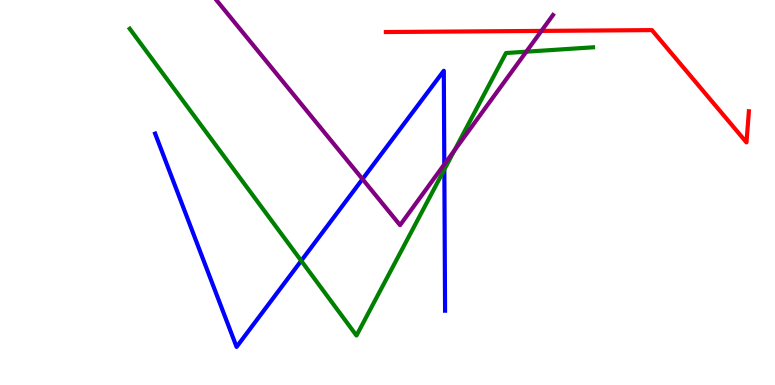[{'lines': ['blue', 'red'], 'intersections': []}, {'lines': ['green', 'red'], 'intersections': []}, {'lines': ['purple', 'red'], 'intersections': [{'x': 6.99, 'y': 9.2}]}, {'lines': ['blue', 'green'], 'intersections': [{'x': 3.89, 'y': 3.23}, {'x': 5.73, 'y': 5.6}]}, {'lines': ['blue', 'purple'], 'intersections': [{'x': 4.68, 'y': 5.35}, {'x': 5.73, 'y': 5.73}]}, {'lines': ['green', 'purple'], 'intersections': [{'x': 5.86, 'y': 6.09}, {'x': 6.79, 'y': 8.66}]}]